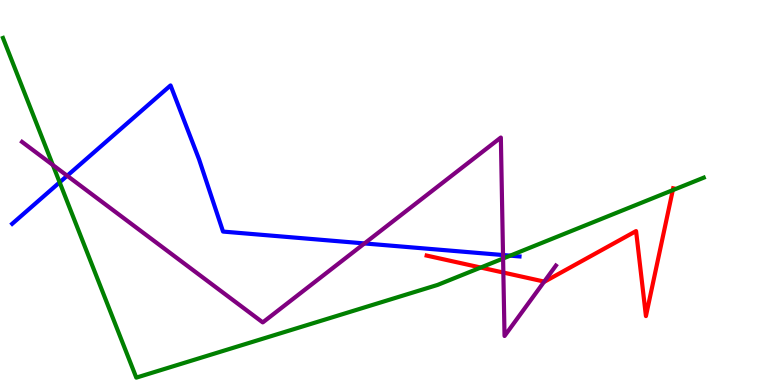[{'lines': ['blue', 'red'], 'intersections': []}, {'lines': ['green', 'red'], 'intersections': [{'x': 6.2, 'y': 3.05}, {'x': 8.68, 'y': 5.06}]}, {'lines': ['purple', 'red'], 'intersections': [{'x': 6.49, 'y': 2.92}, {'x': 7.02, 'y': 2.69}]}, {'lines': ['blue', 'green'], 'intersections': [{'x': 0.77, 'y': 5.26}, {'x': 6.58, 'y': 3.36}]}, {'lines': ['blue', 'purple'], 'intersections': [{'x': 0.867, 'y': 5.44}, {'x': 4.7, 'y': 3.68}, {'x': 6.49, 'y': 3.38}]}, {'lines': ['green', 'purple'], 'intersections': [{'x': 0.682, 'y': 5.71}, {'x': 6.49, 'y': 3.29}]}]